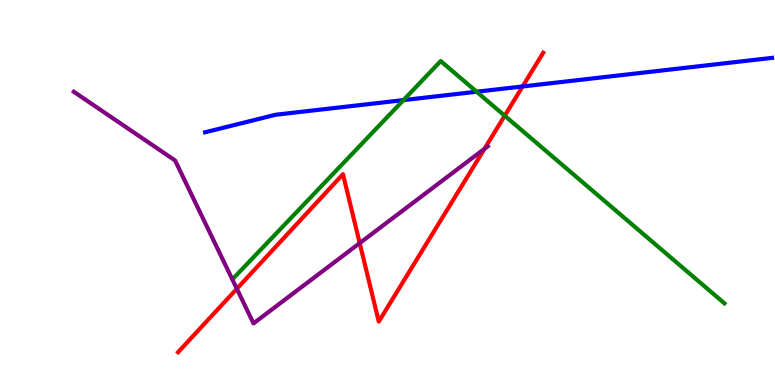[{'lines': ['blue', 'red'], 'intersections': [{'x': 6.74, 'y': 7.75}]}, {'lines': ['green', 'red'], 'intersections': [{'x': 6.51, 'y': 6.99}]}, {'lines': ['purple', 'red'], 'intersections': [{'x': 3.06, 'y': 2.5}, {'x': 4.64, 'y': 3.69}, {'x': 6.25, 'y': 6.13}]}, {'lines': ['blue', 'green'], 'intersections': [{'x': 5.21, 'y': 7.4}, {'x': 6.15, 'y': 7.62}]}, {'lines': ['blue', 'purple'], 'intersections': []}, {'lines': ['green', 'purple'], 'intersections': []}]